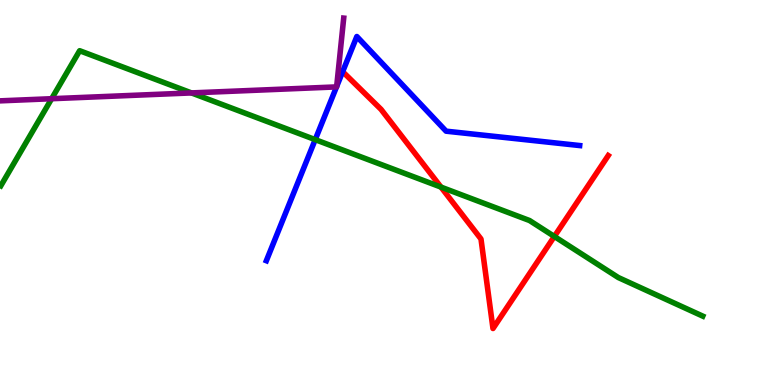[{'lines': ['blue', 'red'], 'intersections': []}, {'lines': ['green', 'red'], 'intersections': [{'x': 5.69, 'y': 5.14}, {'x': 7.15, 'y': 3.86}]}, {'lines': ['purple', 'red'], 'intersections': []}, {'lines': ['blue', 'green'], 'intersections': [{'x': 4.07, 'y': 6.37}]}, {'lines': ['blue', 'purple'], 'intersections': [{'x': 4.34, 'y': 7.74}, {'x': 4.34, 'y': 7.75}]}, {'lines': ['green', 'purple'], 'intersections': [{'x': 0.666, 'y': 7.44}, {'x': 2.47, 'y': 7.59}]}]